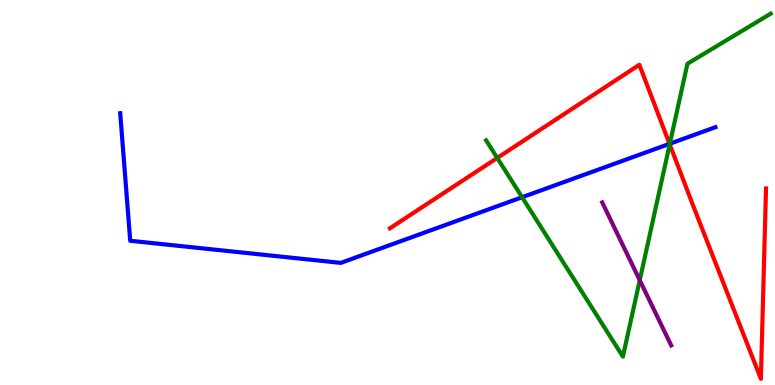[{'lines': ['blue', 'red'], 'intersections': [{'x': 8.64, 'y': 6.26}]}, {'lines': ['green', 'red'], 'intersections': [{'x': 6.42, 'y': 5.9}, {'x': 8.64, 'y': 6.25}]}, {'lines': ['purple', 'red'], 'intersections': []}, {'lines': ['blue', 'green'], 'intersections': [{'x': 6.74, 'y': 4.88}, {'x': 8.64, 'y': 6.27}]}, {'lines': ['blue', 'purple'], 'intersections': []}, {'lines': ['green', 'purple'], 'intersections': [{'x': 8.25, 'y': 2.72}]}]